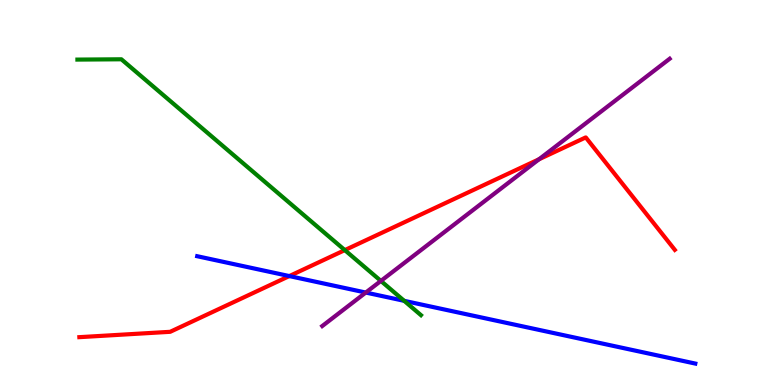[{'lines': ['blue', 'red'], 'intersections': [{'x': 3.73, 'y': 2.83}]}, {'lines': ['green', 'red'], 'intersections': [{'x': 4.45, 'y': 3.5}]}, {'lines': ['purple', 'red'], 'intersections': [{'x': 6.96, 'y': 5.86}]}, {'lines': ['blue', 'green'], 'intersections': [{'x': 5.22, 'y': 2.19}]}, {'lines': ['blue', 'purple'], 'intersections': [{'x': 4.72, 'y': 2.4}]}, {'lines': ['green', 'purple'], 'intersections': [{'x': 4.91, 'y': 2.7}]}]